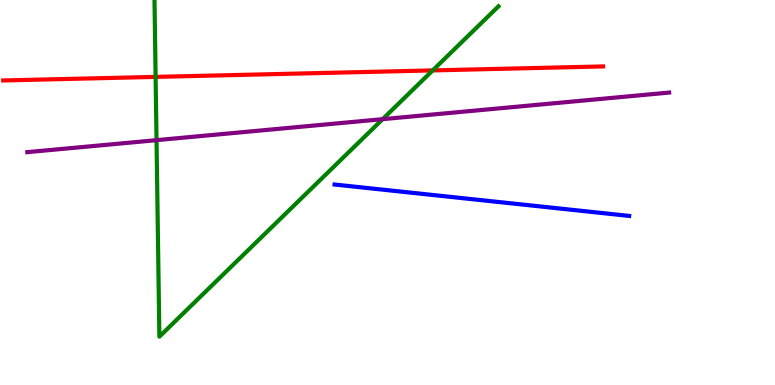[{'lines': ['blue', 'red'], 'intersections': []}, {'lines': ['green', 'red'], 'intersections': [{'x': 2.01, 'y': 8.0}, {'x': 5.58, 'y': 8.17}]}, {'lines': ['purple', 'red'], 'intersections': []}, {'lines': ['blue', 'green'], 'intersections': []}, {'lines': ['blue', 'purple'], 'intersections': []}, {'lines': ['green', 'purple'], 'intersections': [{'x': 2.02, 'y': 6.36}, {'x': 4.94, 'y': 6.9}]}]